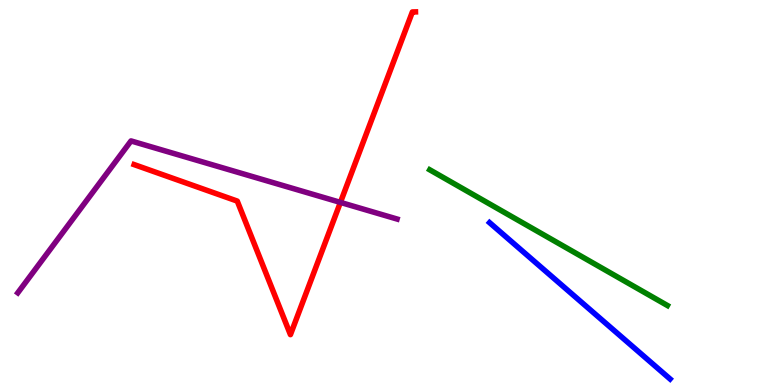[{'lines': ['blue', 'red'], 'intersections': []}, {'lines': ['green', 'red'], 'intersections': []}, {'lines': ['purple', 'red'], 'intersections': [{'x': 4.39, 'y': 4.74}]}, {'lines': ['blue', 'green'], 'intersections': []}, {'lines': ['blue', 'purple'], 'intersections': []}, {'lines': ['green', 'purple'], 'intersections': []}]